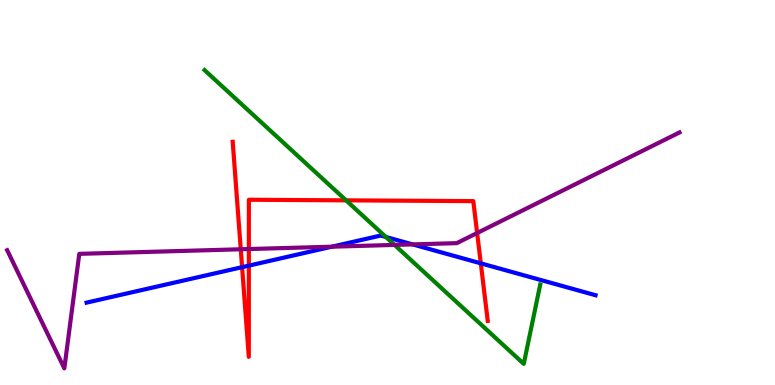[{'lines': ['blue', 'red'], 'intersections': [{'x': 3.12, 'y': 3.06}, {'x': 3.21, 'y': 3.1}, {'x': 6.2, 'y': 3.16}]}, {'lines': ['green', 'red'], 'intersections': [{'x': 4.47, 'y': 4.8}]}, {'lines': ['purple', 'red'], 'intersections': [{'x': 3.11, 'y': 3.53}, {'x': 3.21, 'y': 3.53}, {'x': 6.16, 'y': 3.95}]}, {'lines': ['blue', 'green'], 'intersections': [{'x': 4.98, 'y': 3.84}]}, {'lines': ['blue', 'purple'], 'intersections': [{'x': 4.28, 'y': 3.59}, {'x': 5.32, 'y': 3.65}]}, {'lines': ['green', 'purple'], 'intersections': [{'x': 5.09, 'y': 3.64}]}]